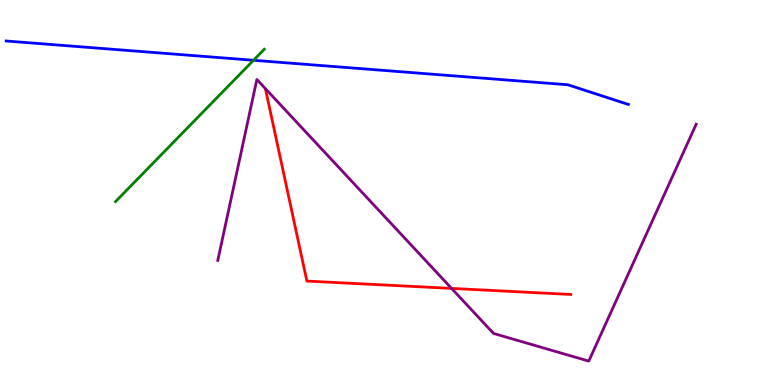[{'lines': ['blue', 'red'], 'intersections': []}, {'lines': ['green', 'red'], 'intersections': []}, {'lines': ['purple', 'red'], 'intersections': [{'x': 5.83, 'y': 2.51}]}, {'lines': ['blue', 'green'], 'intersections': [{'x': 3.27, 'y': 8.43}]}, {'lines': ['blue', 'purple'], 'intersections': []}, {'lines': ['green', 'purple'], 'intersections': []}]